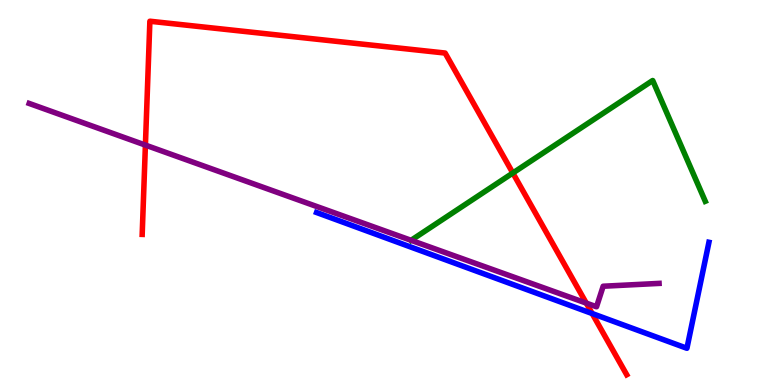[{'lines': ['blue', 'red'], 'intersections': [{'x': 7.64, 'y': 1.86}]}, {'lines': ['green', 'red'], 'intersections': [{'x': 6.62, 'y': 5.51}]}, {'lines': ['purple', 'red'], 'intersections': [{'x': 1.88, 'y': 6.23}, {'x': 7.56, 'y': 2.13}]}, {'lines': ['blue', 'green'], 'intersections': []}, {'lines': ['blue', 'purple'], 'intersections': []}, {'lines': ['green', 'purple'], 'intersections': [{'x': 5.3, 'y': 3.76}]}]